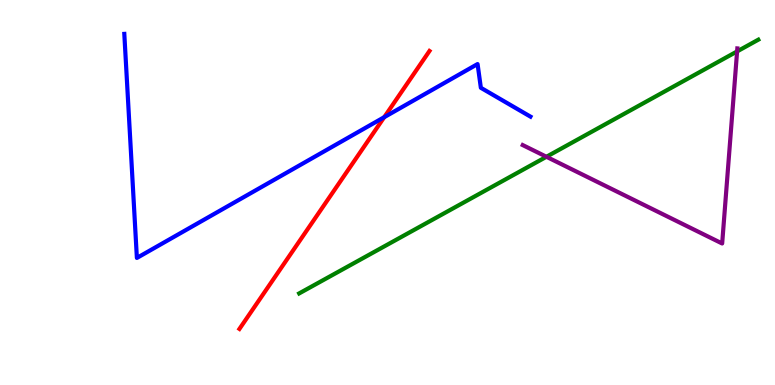[{'lines': ['blue', 'red'], 'intersections': [{'x': 4.96, 'y': 6.96}]}, {'lines': ['green', 'red'], 'intersections': []}, {'lines': ['purple', 'red'], 'intersections': []}, {'lines': ['blue', 'green'], 'intersections': []}, {'lines': ['blue', 'purple'], 'intersections': []}, {'lines': ['green', 'purple'], 'intersections': [{'x': 7.05, 'y': 5.93}, {'x': 9.51, 'y': 8.66}]}]